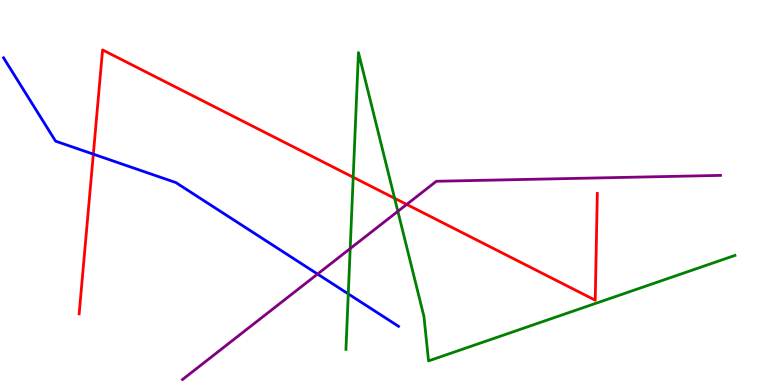[{'lines': ['blue', 'red'], 'intersections': [{'x': 1.2, 'y': 6.0}]}, {'lines': ['green', 'red'], 'intersections': [{'x': 4.56, 'y': 5.4}, {'x': 5.09, 'y': 4.85}]}, {'lines': ['purple', 'red'], 'intersections': [{'x': 5.25, 'y': 4.69}]}, {'lines': ['blue', 'green'], 'intersections': [{'x': 4.49, 'y': 2.37}]}, {'lines': ['blue', 'purple'], 'intersections': [{'x': 4.1, 'y': 2.88}]}, {'lines': ['green', 'purple'], 'intersections': [{'x': 4.52, 'y': 3.54}, {'x': 5.13, 'y': 4.51}]}]